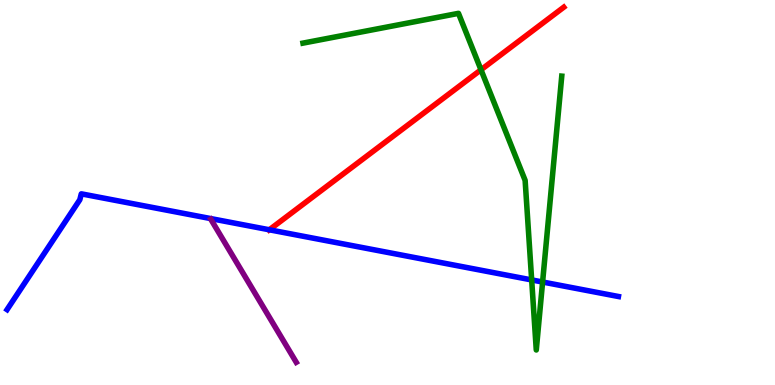[{'lines': ['blue', 'red'], 'intersections': [{'x': 3.47, 'y': 4.03}]}, {'lines': ['green', 'red'], 'intersections': [{'x': 6.21, 'y': 8.19}]}, {'lines': ['purple', 'red'], 'intersections': []}, {'lines': ['blue', 'green'], 'intersections': [{'x': 6.86, 'y': 2.73}, {'x': 7.0, 'y': 2.67}]}, {'lines': ['blue', 'purple'], 'intersections': []}, {'lines': ['green', 'purple'], 'intersections': []}]